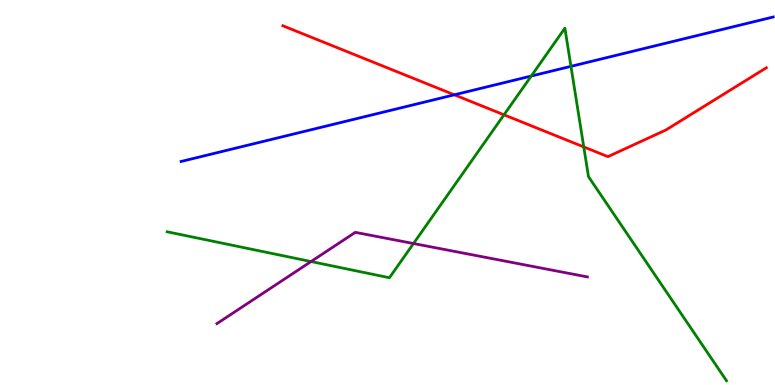[{'lines': ['blue', 'red'], 'intersections': [{'x': 5.86, 'y': 7.54}]}, {'lines': ['green', 'red'], 'intersections': [{'x': 6.5, 'y': 7.02}, {'x': 7.53, 'y': 6.18}]}, {'lines': ['purple', 'red'], 'intersections': []}, {'lines': ['blue', 'green'], 'intersections': [{'x': 6.85, 'y': 8.02}, {'x': 7.37, 'y': 8.28}]}, {'lines': ['blue', 'purple'], 'intersections': []}, {'lines': ['green', 'purple'], 'intersections': [{'x': 4.01, 'y': 3.21}, {'x': 5.34, 'y': 3.67}]}]